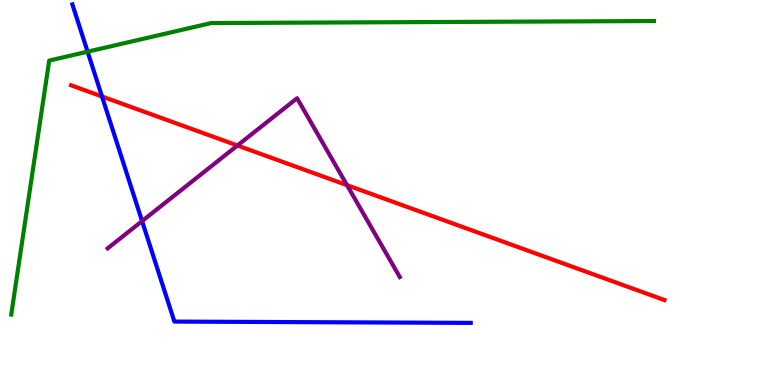[{'lines': ['blue', 'red'], 'intersections': [{'x': 1.32, 'y': 7.49}]}, {'lines': ['green', 'red'], 'intersections': []}, {'lines': ['purple', 'red'], 'intersections': [{'x': 3.06, 'y': 6.22}, {'x': 4.48, 'y': 5.19}]}, {'lines': ['blue', 'green'], 'intersections': [{'x': 1.13, 'y': 8.66}]}, {'lines': ['blue', 'purple'], 'intersections': [{'x': 1.83, 'y': 4.26}]}, {'lines': ['green', 'purple'], 'intersections': []}]